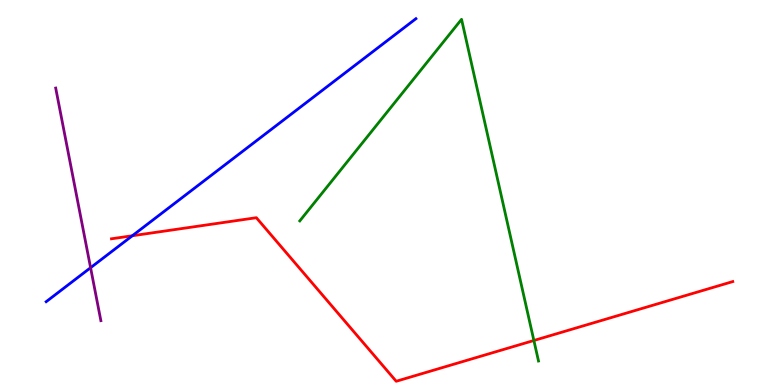[{'lines': ['blue', 'red'], 'intersections': [{'x': 1.71, 'y': 3.88}]}, {'lines': ['green', 'red'], 'intersections': [{'x': 6.89, 'y': 1.16}]}, {'lines': ['purple', 'red'], 'intersections': []}, {'lines': ['blue', 'green'], 'intersections': []}, {'lines': ['blue', 'purple'], 'intersections': [{'x': 1.17, 'y': 3.05}]}, {'lines': ['green', 'purple'], 'intersections': []}]